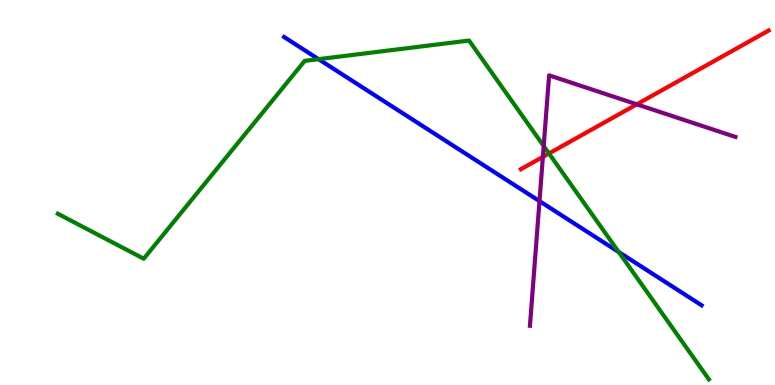[{'lines': ['blue', 'red'], 'intersections': []}, {'lines': ['green', 'red'], 'intersections': [{'x': 7.08, 'y': 6.01}]}, {'lines': ['purple', 'red'], 'intersections': [{'x': 7.0, 'y': 5.93}, {'x': 8.22, 'y': 7.29}]}, {'lines': ['blue', 'green'], 'intersections': [{'x': 4.11, 'y': 8.46}, {'x': 7.98, 'y': 3.45}]}, {'lines': ['blue', 'purple'], 'intersections': [{'x': 6.96, 'y': 4.78}]}, {'lines': ['green', 'purple'], 'intersections': [{'x': 7.02, 'y': 6.21}]}]